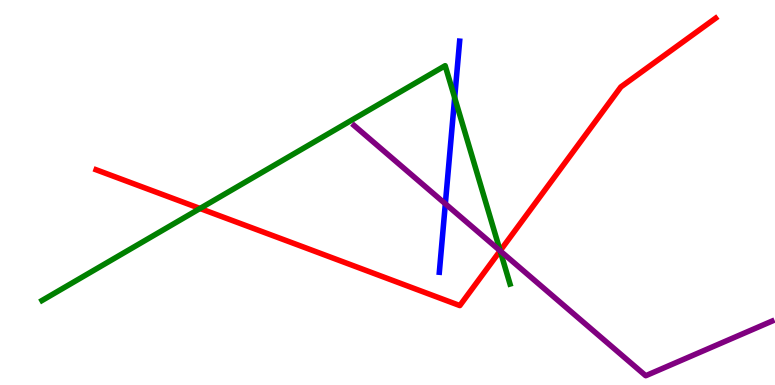[{'lines': ['blue', 'red'], 'intersections': []}, {'lines': ['green', 'red'], 'intersections': [{'x': 2.58, 'y': 4.58}, {'x': 6.45, 'y': 3.49}]}, {'lines': ['purple', 'red'], 'intersections': [{'x': 6.45, 'y': 3.49}]}, {'lines': ['blue', 'green'], 'intersections': [{'x': 5.87, 'y': 7.46}]}, {'lines': ['blue', 'purple'], 'intersections': [{'x': 5.75, 'y': 4.71}]}, {'lines': ['green', 'purple'], 'intersections': [{'x': 6.45, 'y': 3.49}]}]